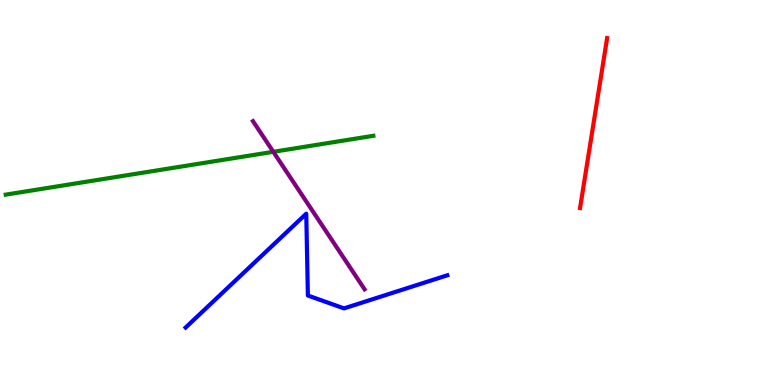[{'lines': ['blue', 'red'], 'intersections': []}, {'lines': ['green', 'red'], 'intersections': []}, {'lines': ['purple', 'red'], 'intersections': []}, {'lines': ['blue', 'green'], 'intersections': []}, {'lines': ['blue', 'purple'], 'intersections': []}, {'lines': ['green', 'purple'], 'intersections': [{'x': 3.53, 'y': 6.06}]}]